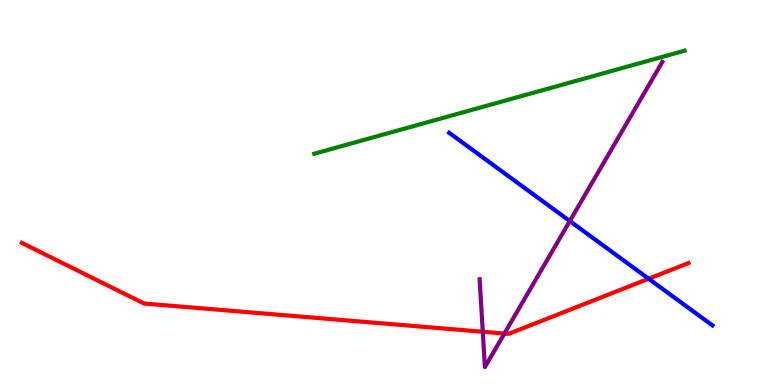[{'lines': ['blue', 'red'], 'intersections': [{'x': 8.37, 'y': 2.76}]}, {'lines': ['green', 'red'], 'intersections': []}, {'lines': ['purple', 'red'], 'intersections': [{'x': 6.23, 'y': 1.38}, {'x': 6.51, 'y': 1.34}]}, {'lines': ['blue', 'green'], 'intersections': []}, {'lines': ['blue', 'purple'], 'intersections': [{'x': 7.35, 'y': 4.26}]}, {'lines': ['green', 'purple'], 'intersections': []}]